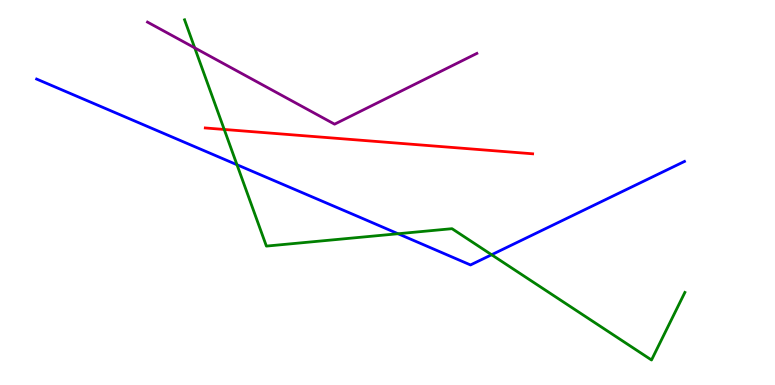[{'lines': ['blue', 'red'], 'intersections': []}, {'lines': ['green', 'red'], 'intersections': [{'x': 2.89, 'y': 6.64}]}, {'lines': ['purple', 'red'], 'intersections': []}, {'lines': ['blue', 'green'], 'intersections': [{'x': 3.06, 'y': 5.72}, {'x': 5.14, 'y': 3.93}, {'x': 6.34, 'y': 3.38}]}, {'lines': ['blue', 'purple'], 'intersections': []}, {'lines': ['green', 'purple'], 'intersections': [{'x': 2.51, 'y': 8.76}]}]